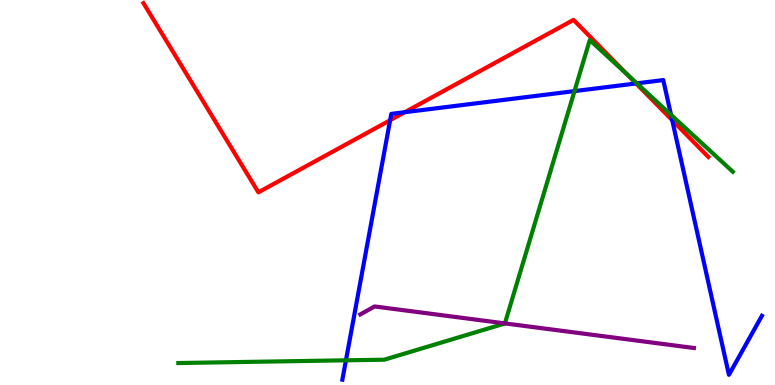[{'lines': ['blue', 'red'], 'intersections': [{'x': 5.03, 'y': 6.88}, {'x': 5.22, 'y': 7.09}, {'x': 8.21, 'y': 7.83}, {'x': 8.67, 'y': 6.88}]}, {'lines': ['green', 'red'], 'intersections': [{'x': 8.1, 'y': 8.05}]}, {'lines': ['purple', 'red'], 'intersections': []}, {'lines': ['blue', 'green'], 'intersections': [{'x': 4.46, 'y': 0.641}, {'x': 7.41, 'y': 7.63}, {'x': 8.22, 'y': 7.83}, {'x': 8.66, 'y': 7.02}]}, {'lines': ['blue', 'purple'], 'intersections': []}, {'lines': ['green', 'purple'], 'intersections': [{'x': 6.51, 'y': 1.6}]}]